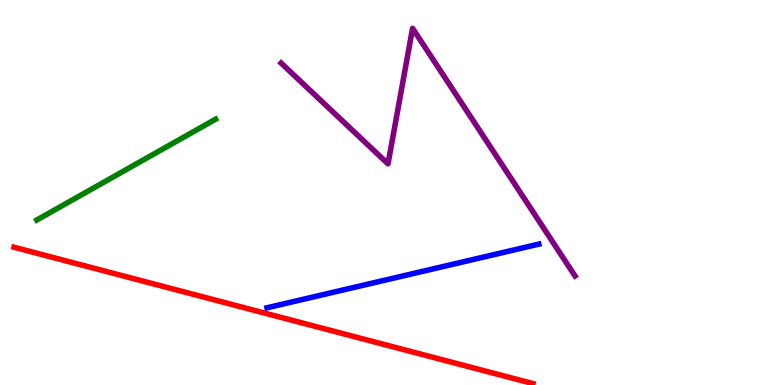[{'lines': ['blue', 'red'], 'intersections': []}, {'lines': ['green', 'red'], 'intersections': []}, {'lines': ['purple', 'red'], 'intersections': []}, {'lines': ['blue', 'green'], 'intersections': []}, {'lines': ['blue', 'purple'], 'intersections': []}, {'lines': ['green', 'purple'], 'intersections': []}]